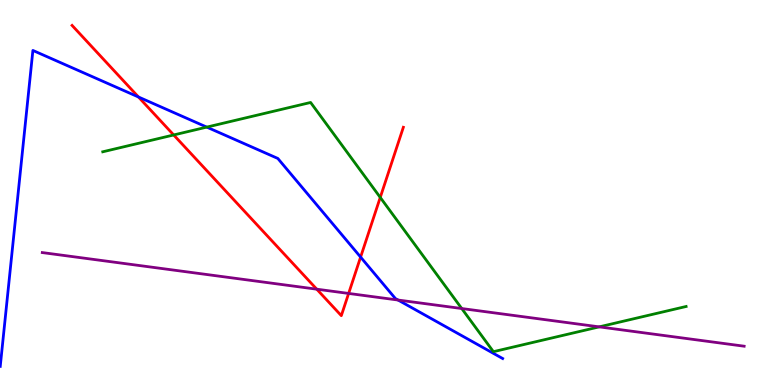[{'lines': ['blue', 'red'], 'intersections': [{'x': 1.79, 'y': 7.48}, {'x': 4.65, 'y': 3.32}]}, {'lines': ['green', 'red'], 'intersections': [{'x': 2.24, 'y': 6.49}, {'x': 4.91, 'y': 4.87}]}, {'lines': ['purple', 'red'], 'intersections': [{'x': 4.09, 'y': 2.49}, {'x': 4.5, 'y': 2.38}]}, {'lines': ['blue', 'green'], 'intersections': [{'x': 2.67, 'y': 6.7}]}, {'lines': ['blue', 'purple'], 'intersections': [{'x': 5.14, 'y': 2.21}]}, {'lines': ['green', 'purple'], 'intersections': [{'x': 5.96, 'y': 1.99}, {'x': 7.73, 'y': 1.51}]}]